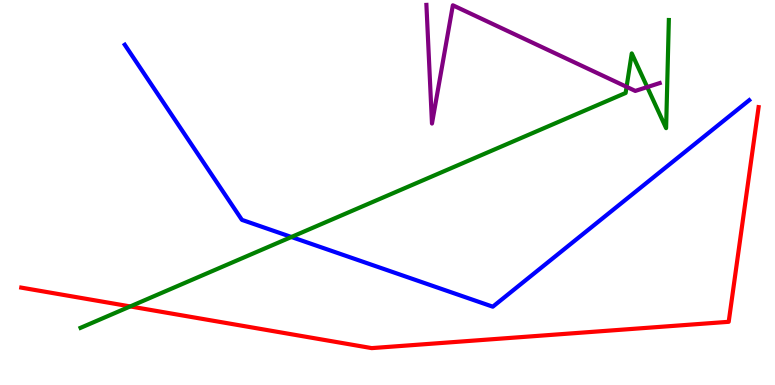[{'lines': ['blue', 'red'], 'intersections': []}, {'lines': ['green', 'red'], 'intersections': [{'x': 1.68, 'y': 2.04}]}, {'lines': ['purple', 'red'], 'intersections': []}, {'lines': ['blue', 'green'], 'intersections': [{'x': 3.76, 'y': 3.84}]}, {'lines': ['blue', 'purple'], 'intersections': []}, {'lines': ['green', 'purple'], 'intersections': [{'x': 8.08, 'y': 7.74}, {'x': 8.35, 'y': 7.74}]}]